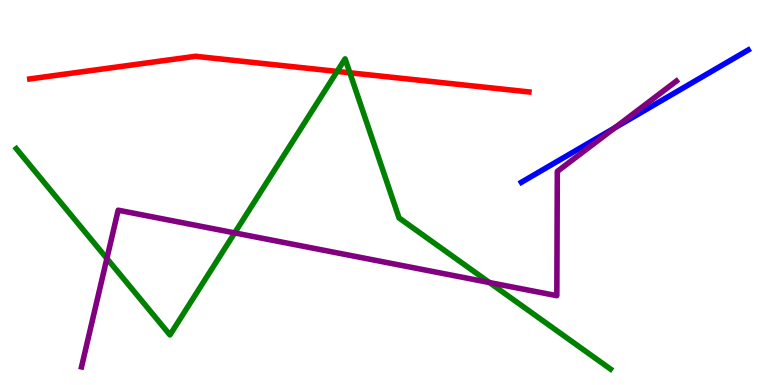[{'lines': ['blue', 'red'], 'intersections': []}, {'lines': ['green', 'red'], 'intersections': [{'x': 4.35, 'y': 8.14}, {'x': 4.51, 'y': 8.11}]}, {'lines': ['purple', 'red'], 'intersections': []}, {'lines': ['blue', 'green'], 'intersections': []}, {'lines': ['blue', 'purple'], 'intersections': [{'x': 7.93, 'y': 6.68}]}, {'lines': ['green', 'purple'], 'intersections': [{'x': 1.38, 'y': 3.29}, {'x': 3.03, 'y': 3.95}, {'x': 6.32, 'y': 2.66}]}]